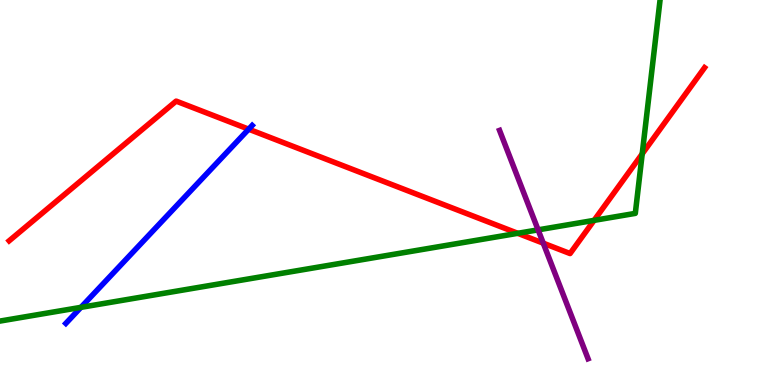[{'lines': ['blue', 'red'], 'intersections': [{'x': 3.21, 'y': 6.64}]}, {'lines': ['green', 'red'], 'intersections': [{'x': 6.68, 'y': 3.94}, {'x': 7.67, 'y': 4.28}, {'x': 8.29, 'y': 6.0}]}, {'lines': ['purple', 'red'], 'intersections': [{'x': 7.01, 'y': 3.68}]}, {'lines': ['blue', 'green'], 'intersections': [{'x': 1.04, 'y': 2.02}]}, {'lines': ['blue', 'purple'], 'intersections': []}, {'lines': ['green', 'purple'], 'intersections': [{'x': 6.94, 'y': 4.03}]}]